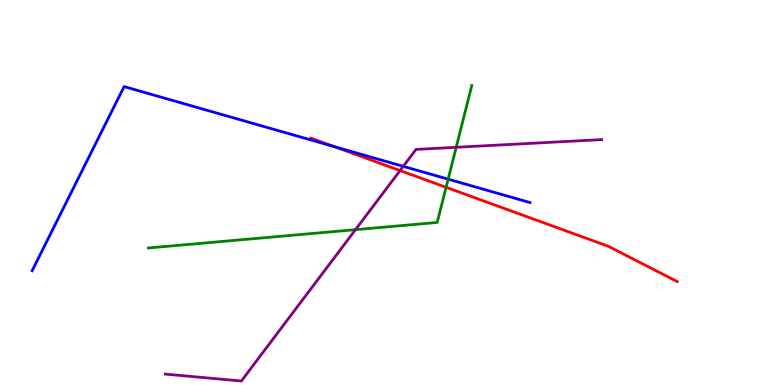[{'lines': ['blue', 'red'], 'intersections': [{'x': 4.31, 'y': 6.19}]}, {'lines': ['green', 'red'], 'intersections': [{'x': 5.76, 'y': 5.14}]}, {'lines': ['purple', 'red'], 'intersections': [{'x': 5.16, 'y': 5.57}]}, {'lines': ['blue', 'green'], 'intersections': [{'x': 5.78, 'y': 5.35}]}, {'lines': ['blue', 'purple'], 'intersections': [{'x': 5.2, 'y': 5.68}]}, {'lines': ['green', 'purple'], 'intersections': [{'x': 4.59, 'y': 4.03}, {'x': 5.89, 'y': 6.17}]}]